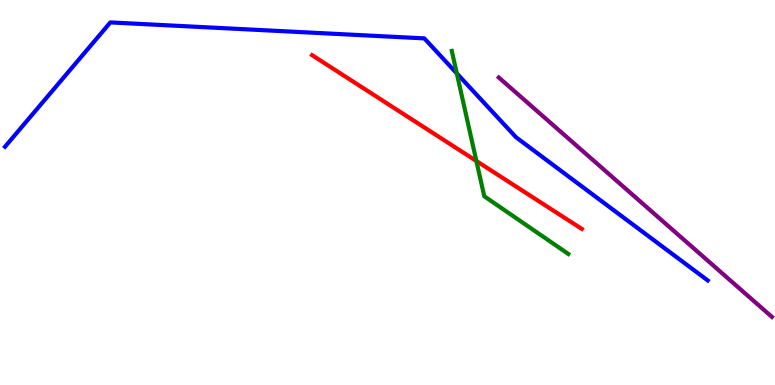[{'lines': ['blue', 'red'], 'intersections': []}, {'lines': ['green', 'red'], 'intersections': [{'x': 6.15, 'y': 5.82}]}, {'lines': ['purple', 'red'], 'intersections': []}, {'lines': ['blue', 'green'], 'intersections': [{'x': 5.89, 'y': 8.09}]}, {'lines': ['blue', 'purple'], 'intersections': []}, {'lines': ['green', 'purple'], 'intersections': []}]